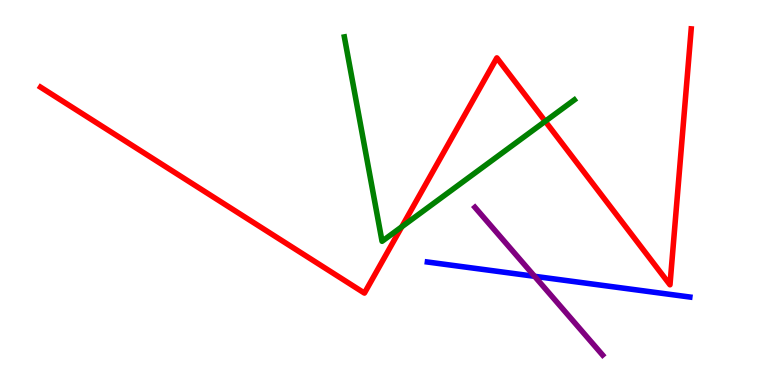[{'lines': ['blue', 'red'], 'intersections': []}, {'lines': ['green', 'red'], 'intersections': [{'x': 5.18, 'y': 4.11}, {'x': 7.04, 'y': 6.85}]}, {'lines': ['purple', 'red'], 'intersections': []}, {'lines': ['blue', 'green'], 'intersections': []}, {'lines': ['blue', 'purple'], 'intersections': [{'x': 6.9, 'y': 2.82}]}, {'lines': ['green', 'purple'], 'intersections': []}]